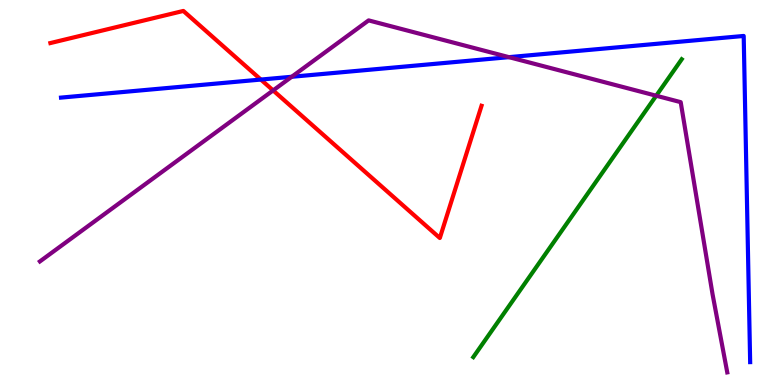[{'lines': ['blue', 'red'], 'intersections': [{'x': 3.37, 'y': 7.93}]}, {'lines': ['green', 'red'], 'intersections': []}, {'lines': ['purple', 'red'], 'intersections': [{'x': 3.52, 'y': 7.65}]}, {'lines': ['blue', 'green'], 'intersections': []}, {'lines': ['blue', 'purple'], 'intersections': [{'x': 3.76, 'y': 8.01}, {'x': 6.57, 'y': 8.52}]}, {'lines': ['green', 'purple'], 'intersections': [{'x': 8.47, 'y': 7.51}]}]